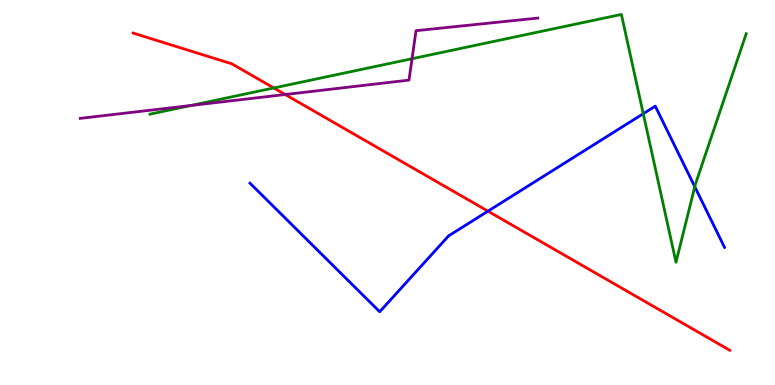[{'lines': ['blue', 'red'], 'intersections': [{'x': 6.3, 'y': 4.52}]}, {'lines': ['green', 'red'], 'intersections': [{'x': 3.53, 'y': 7.72}]}, {'lines': ['purple', 'red'], 'intersections': [{'x': 3.68, 'y': 7.54}]}, {'lines': ['blue', 'green'], 'intersections': [{'x': 8.3, 'y': 7.05}, {'x': 8.96, 'y': 5.15}]}, {'lines': ['blue', 'purple'], 'intersections': []}, {'lines': ['green', 'purple'], 'intersections': [{'x': 2.46, 'y': 7.26}, {'x': 5.32, 'y': 8.47}]}]